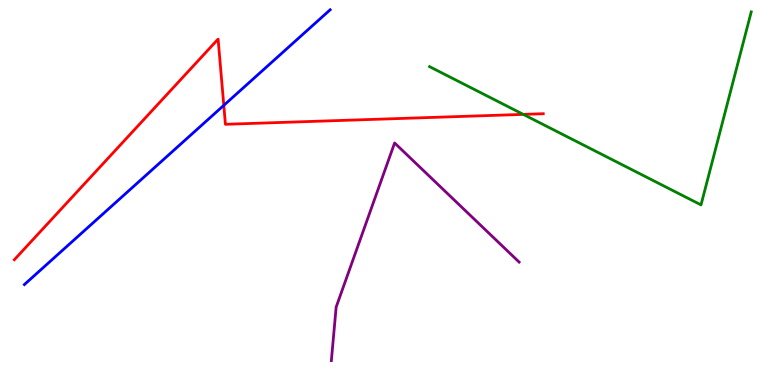[{'lines': ['blue', 'red'], 'intersections': [{'x': 2.89, 'y': 7.26}]}, {'lines': ['green', 'red'], 'intersections': [{'x': 6.75, 'y': 7.03}]}, {'lines': ['purple', 'red'], 'intersections': []}, {'lines': ['blue', 'green'], 'intersections': []}, {'lines': ['blue', 'purple'], 'intersections': []}, {'lines': ['green', 'purple'], 'intersections': []}]